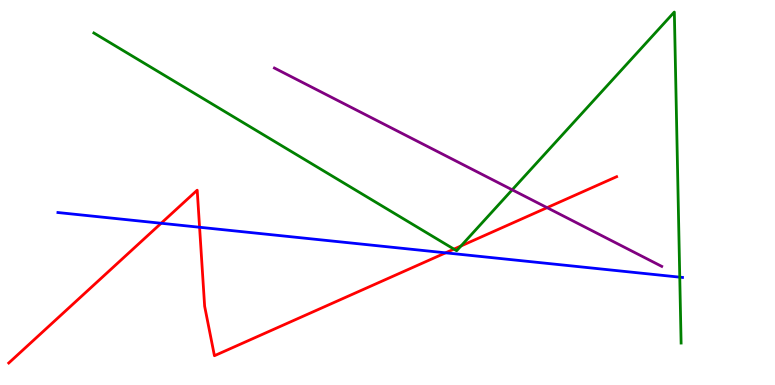[{'lines': ['blue', 'red'], 'intersections': [{'x': 2.08, 'y': 4.2}, {'x': 2.58, 'y': 4.1}, {'x': 5.75, 'y': 3.43}]}, {'lines': ['green', 'red'], 'intersections': [{'x': 5.86, 'y': 3.53}, {'x': 5.95, 'y': 3.61}]}, {'lines': ['purple', 'red'], 'intersections': [{'x': 7.06, 'y': 4.61}]}, {'lines': ['blue', 'green'], 'intersections': [{'x': 8.77, 'y': 2.8}]}, {'lines': ['blue', 'purple'], 'intersections': []}, {'lines': ['green', 'purple'], 'intersections': [{'x': 6.61, 'y': 5.07}]}]